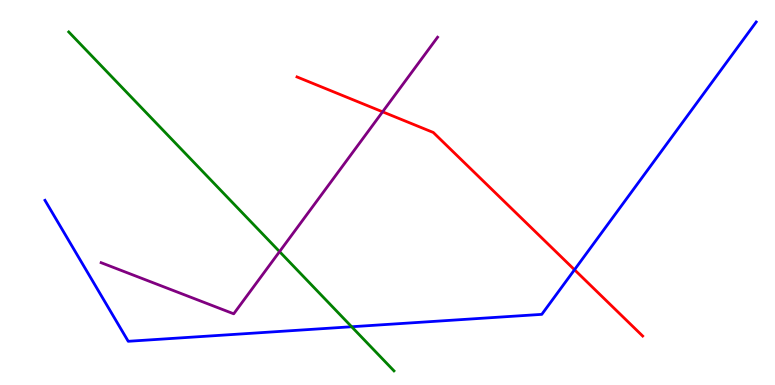[{'lines': ['blue', 'red'], 'intersections': [{'x': 7.41, 'y': 2.99}]}, {'lines': ['green', 'red'], 'intersections': []}, {'lines': ['purple', 'red'], 'intersections': [{'x': 4.94, 'y': 7.1}]}, {'lines': ['blue', 'green'], 'intersections': [{'x': 4.54, 'y': 1.51}]}, {'lines': ['blue', 'purple'], 'intersections': []}, {'lines': ['green', 'purple'], 'intersections': [{'x': 3.61, 'y': 3.46}]}]